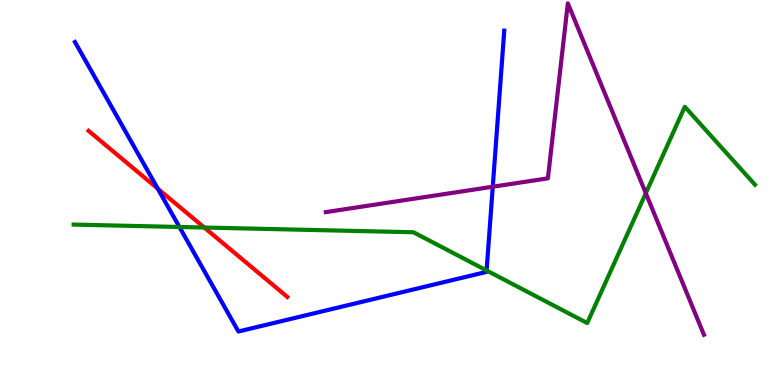[{'lines': ['blue', 'red'], 'intersections': [{'x': 2.04, 'y': 5.1}]}, {'lines': ['green', 'red'], 'intersections': [{'x': 2.64, 'y': 4.09}]}, {'lines': ['purple', 'red'], 'intersections': []}, {'lines': ['blue', 'green'], 'intersections': [{'x': 2.31, 'y': 4.1}, {'x': 6.28, 'y': 2.97}]}, {'lines': ['blue', 'purple'], 'intersections': [{'x': 6.36, 'y': 5.15}]}, {'lines': ['green', 'purple'], 'intersections': [{'x': 8.33, 'y': 4.98}]}]